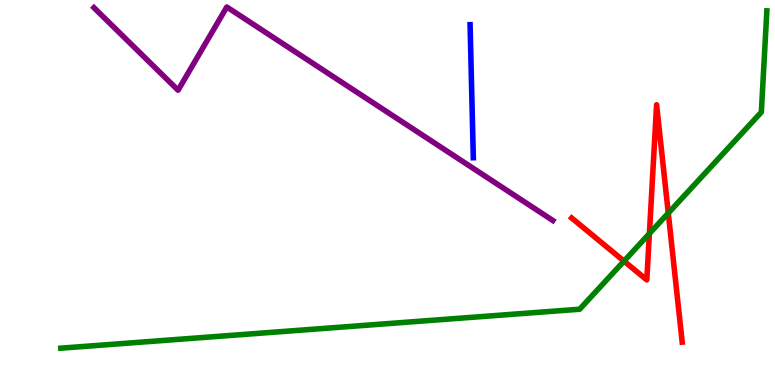[{'lines': ['blue', 'red'], 'intersections': []}, {'lines': ['green', 'red'], 'intersections': [{'x': 8.05, 'y': 3.22}, {'x': 8.38, 'y': 3.93}, {'x': 8.62, 'y': 4.47}]}, {'lines': ['purple', 'red'], 'intersections': []}, {'lines': ['blue', 'green'], 'intersections': []}, {'lines': ['blue', 'purple'], 'intersections': []}, {'lines': ['green', 'purple'], 'intersections': []}]